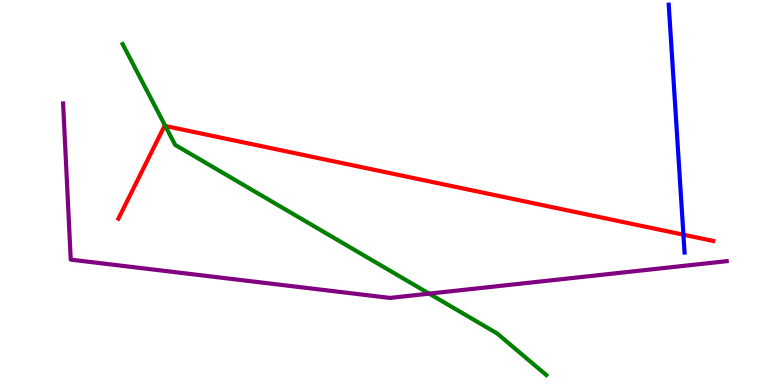[{'lines': ['blue', 'red'], 'intersections': [{'x': 8.82, 'y': 3.9}]}, {'lines': ['green', 'red'], 'intersections': [{'x': 2.13, 'y': 6.73}]}, {'lines': ['purple', 'red'], 'intersections': []}, {'lines': ['blue', 'green'], 'intersections': []}, {'lines': ['blue', 'purple'], 'intersections': []}, {'lines': ['green', 'purple'], 'intersections': [{'x': 5.54, 'y': 2.37}]}]